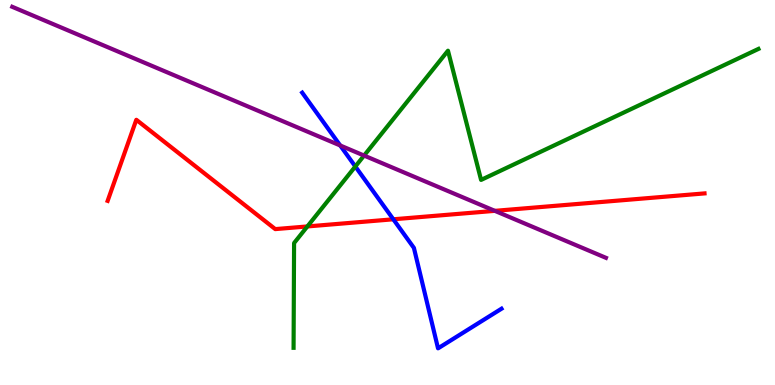[{'lines': ['blue', 'red'], 'intersections': [{'x': 5.08, 'y': 4.3}]}, {'lines': ['green', 'red'], 'intersections': [{'x': 3.97, 'y': 4.12}]}, {'lines': ['purple', 'red'], 'intersections': [{'x': 6.38, 'y': 4.52}]}, {'lines': ['blue', 'green'], 'intersections': [{'x': 4.58, 'y': 5.68}]}, {'lines': ['blue', 'purple'], 'intersections': [{'x': 4.39, 'y': 6.22}]}, {'lines': ['green', 'purple'], 'intersections': [{'x': 4.7, 'y': 5.96}]}]